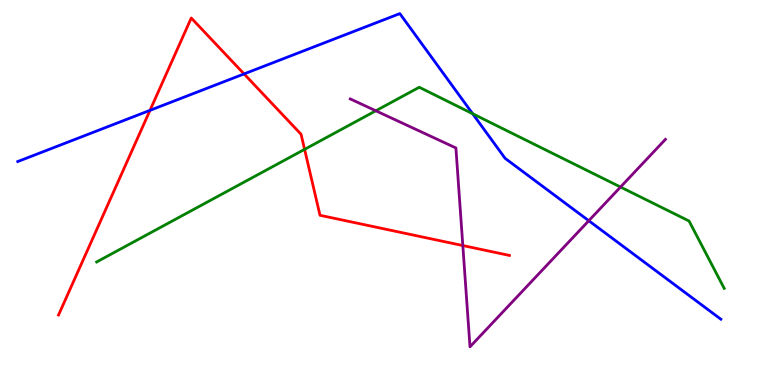[{'lines': ['blue', 'red'], 'intersections': [{'x': 1.94, 'y': 7.13}, {'x': 3.15, 'y': 8.08}]}, {'lines': ['green', 'red'], 'intersections': [{'x': 3.93, 'y': 6.12}]}, {'lines': ['purple', 'red'], 'intersections': [{'x': 5.97, 'y': 3.62}]}, {'lines': ['blue', 'green'], 'intersections': [{'x': 6.1, 'y': 7.05}]}, {'lines': ['blue', 'purple'], 'intersections': [{'x': 7.6, 'y': 4.27}]}, {'lines': ['green', 'purple'], 'intersections': [{'x': 4.85, 'y': 7.12}, {'x': 8.01, 'y': 5.14}]}]